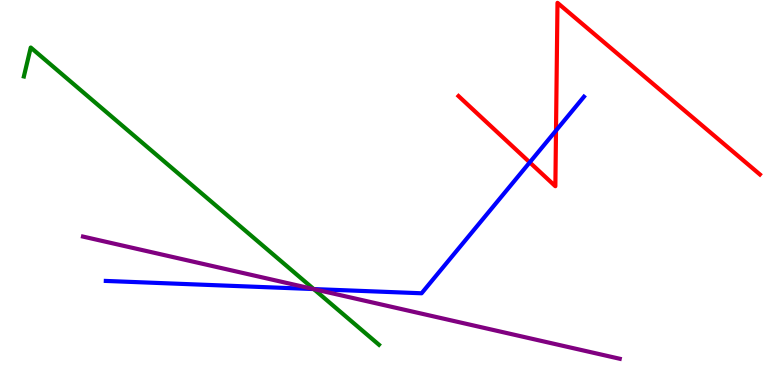[{'lines': ['blue', 'red'], 'intersections': [{'x': 6.84, 'y': 5.78}, {'x': 7.17, 'y': 6.61}]}, {'lines': ['green', 'red'], 'intersections': []}, {'lines': ['purple', 'red'], 'intersections': []}, {'lines': ['blue', 'green'], 'intersections': [{'x': 4.05, 'y': 2.49}]}, {'lines': ['blue', 'purple'], 'intersections': [{'x': 4.05, 'y': 2.49}]}, {'lines': ['green', 'purple'], 'intersections': [{'x': 4.05, 'y': 2.49}]}]